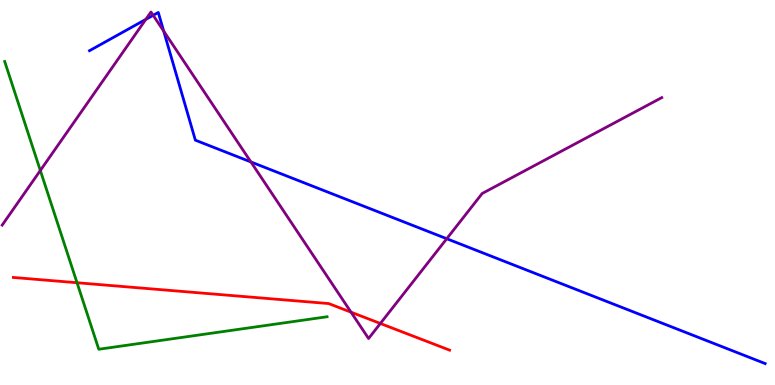[{'lines': ['blue', 'red'], 'intersections': []}, {'lines': ['green', 'red'], 'intersections': [{'x': 0.994, 'y': 2.66}]}, {'lines': ['purple', 'red'], 'intersections': [{'x': 4.53, 'y': 1.89}, {'x': 4.91, 'y': 1.6}]}, {'lines': ['blue', 'green'], 'intersections': []}, {'lines': ['blue', 'purple'], 'intersections': [{'x': 1.88, 'y': 9.5}, {'x': 1.98, 'y': 9.6}, {'x': 2.11, 'y': 9.19}, {'x': 3.24, 'y': 5.79}, {'x': 5.76, 'y': 3.8}]}, {'lines': ['green', 'purple'], 'intersections': [{'x': 0.52, 'y': 5.57}]}]